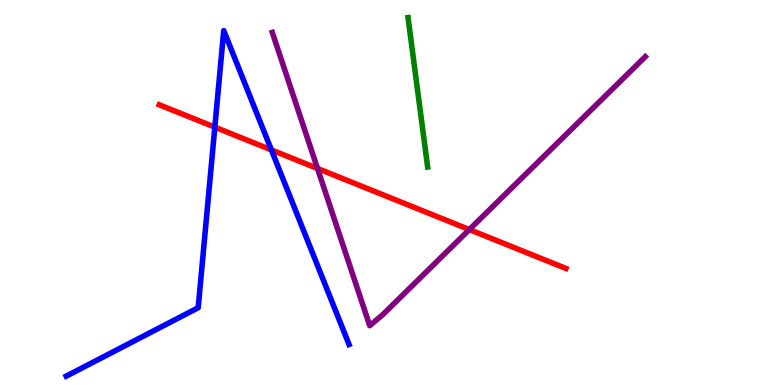[{'lines': ['blue', 'red'], 'intersections': [{'x': 2.77, 'y': 6.7}, {'x': 3.5, 'y': 6.11}]}, {'lines': ['green', 'red'], 'intersections': []}, {'lines': ['purple', 'red'], 'intersections': [{'x': 4.1, 'y': 5.62}, {'x': 6.06, 'y': 4.04}]}, {'lines': ['blue', 'green'], 'intersections': []}, {'lines': ['blue', 'purple'], 'intersections': []}, {'lines': ['green', 'purple'], 'intersections': []}]